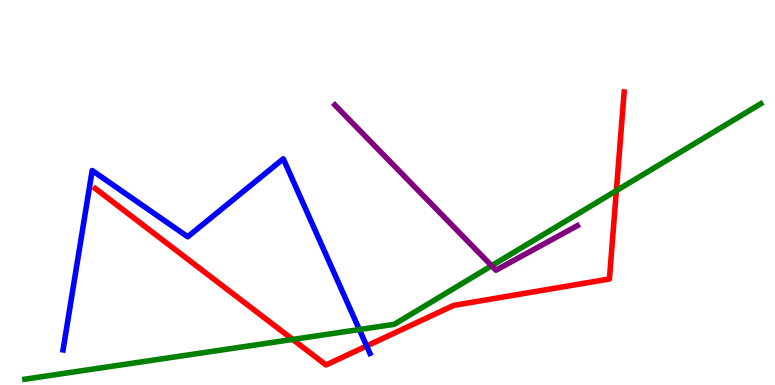[{'lines': ['blue', 'red'], 'intersections': [{'x': 4.73, 'y': 1.01}]}, {'lines': ['green', 'red'], 'intersections': [{'x': 3.78, 'y': 1.18}, {'x': 7.95, 'y': 5.05}]}, {'lines': ['purple', 'red'], 'intersections': []}, {'lines': ['blue', 'green'], 'intersections': [{'x': 4.64, 'y': 1.44}]}, {'lines': ['blue', 'purple'], 'intersections': []}, {'lines': ['green', 'purple'], 'intersections': [{'x': 6.34, 'y': 3.1}]}]